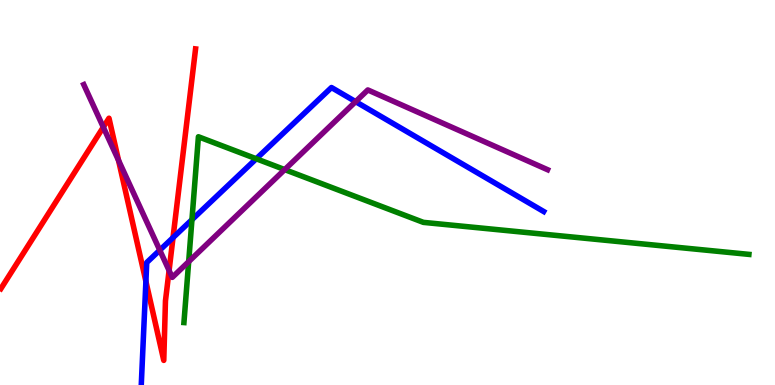[{'lines': ['blue', 'red'], 'intersections': [{'x': 1.88, 'y': 2.69}, {'x': 2.23, 'y': 3.83}]}, {'lines': ['green', 'red'], 'intersections': []}, {'lines': ['purple', 'red'], 'intersections': [{'x': 1.33, 'y': 6.7}, {'x': 1.53, 'y': 5.84}, {'x': 2.18, 'y': 2.97}]}, {'lines': ['blue', 'green'], 'intersections': [{'x': 2.48, 'y': 4.29}, {'x': 3.31, 'y': 5.88}]}, {'lines': ['blue', 'purple'], 'intersections': [{'x': 2.06, 'y': 3.5}, {'x': 4.59, 'y': 7.36}]}, {'lines': ['green', 'purple'], 'intersections': [{'x': 2.43, 'y': 3.2}, {'x': 3.67, 'y': 5.59}]}]